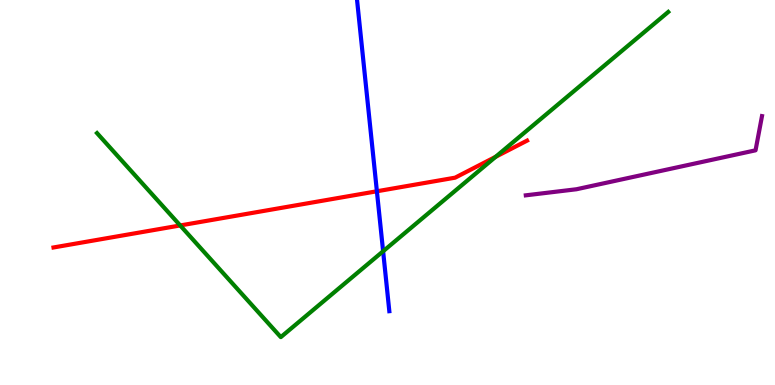[{'lines': ['blue', 'red'], 'intersections': [{'x': 4.86, 'y': 5.03}]}, {'lines': ['green', 'red'], 'intersections': [{'x': 2.33, 'y': 4.14}, {'x': 6.4, 'y': 5.93}]}, {'lines': ['purple', 'red'], 'intersections': []}, {'lines': ['blue', 'green'], 'intersections': [{'x': 4.94, 'y': 3.47}]}, {'lines': ['blue', 'purple'], 'intersections': []}, {'lines': ['green', 'purple'], 'intersections': []}]